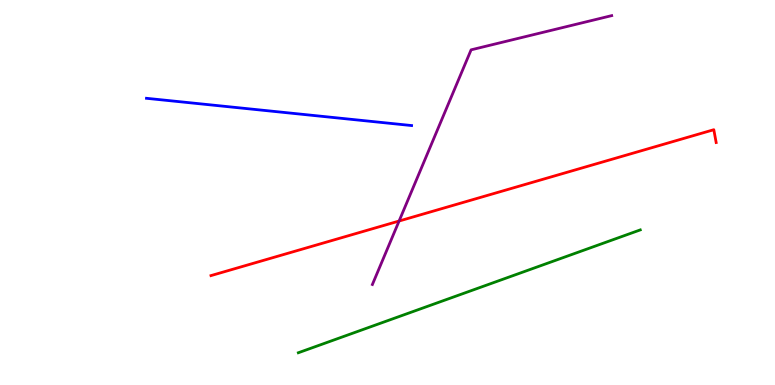[{'lines': ['blue', 'red'], 'intersections': []}, {'lines': ['green', 'red'], 'intersections': []}, {'lines': ['purple', 'red'], 'intersections': [{'x': 5.15, 'y': 4.26}]}, {'lines': ['blue', 'green'], 'intersections': []}, {'lines': ['blue', 'purple'], 'intersections': []}, {'lines': ['green', 'purple'], 'intersections': []}]